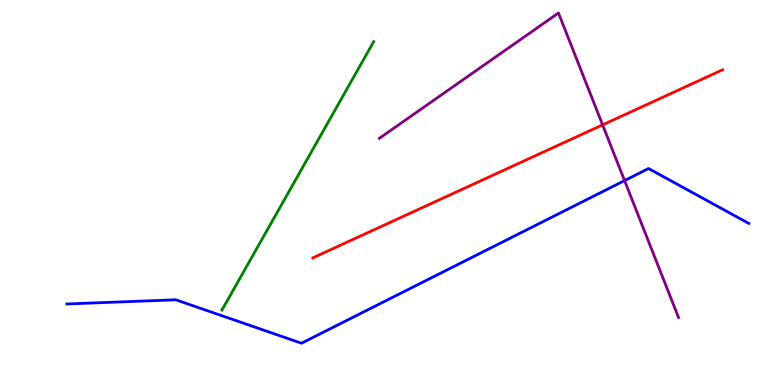[{'lines': ['blue', 'red'], 'intersections': []}, {'lines': ['green', 'red'], 'intersections': []}, {'lines': ['purple', 'red'], 'intersections': [{'x': 7.78, 'y': 6.76}]}, {'lines': ['blue', 'green'], 'intersections': []}, {'lines': ['blue', 'purple'], 'intersections': [{'x': 8.06, 'y': 5.31}]}, {'lines': ['green', 'purple'], 'intersections': []}]